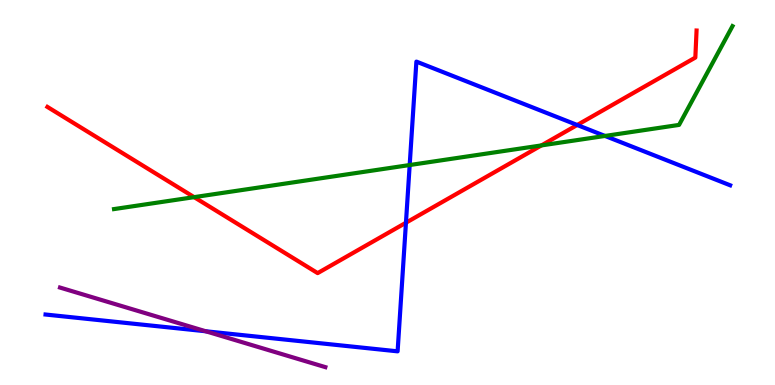[{'lines': ['blue', 'red'], 'intersections': [{'x': 5.24, 'y': 4.21}, {'x': 7.45, 'y': 6.75}]}, {'lines': ['green', 'red'], 'intersections': [{'x': 2.5, 'y': 4.88}, {'x': 6.99, 'y': 6.22}]}, {'lines': ['purple', 'red'], 'intersections': []}, {'lines': ['blue', 'green'], 'intersections': [{'x': 5.29, 'y': 5.71}, {'x': 7.81, 'y': 6.47}]}, {'lines': ['blue', 'purple'], 'intersections': [{'x': 2.66, 'y': 1.4}]}, {'lines': ['green', 'purple'], 'intersections': []}]